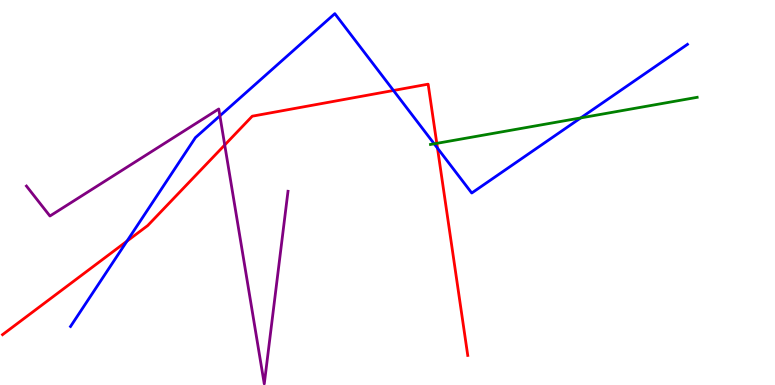[{'lines': ['blue', 'red'], 'intersections': [{'x': 1.64, 'y': 3.74}, {'x': 5.08, 'y': 7.65}, {'x': 5.64, 'y': 6.15}]}, {'lines': ['green', 'red'], 'intersections': [{'x': 5.64, 'y': 6.28}]}, {'lines': ['purple', 'red'], 'intersections': [{'x': 2.9, 'y': 6.23}]}, {'lines': ['blue', 'green'], 'intersections': [{'x': 5.6, 'y': 6.26}, {'x': 7.49, 'y': 6.94}]}, {'lines': ['blue', 'purple'], 'intersections': [{'x': 2.84, 'y': 6.99}]}, {'lines': ['green', 'purple'], 'intersections': []}]